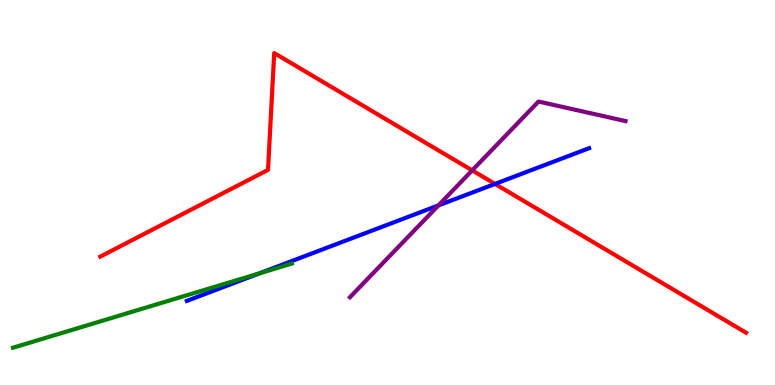[{'lines': ['blue', 'red'], 'intersections': [{'x': 6.39, 'y': 5.22}]}, {'lines': ['green', 'red'], 'intersections': []}, {'lines': ['purple', 'red'], 'intersections': [{'x': 6.09, 'y': 5.57}]}, {'lines': ['blue', 'green'], 'intersections': [{'x': 3.35, 'y': 2.9}]}, {'lines': ['blue', 'purple'], 'intersections': [{'x': 5.66, 'y': 4.67}]}, {'lines': ['green', 'purple'], 'intersections': []}]